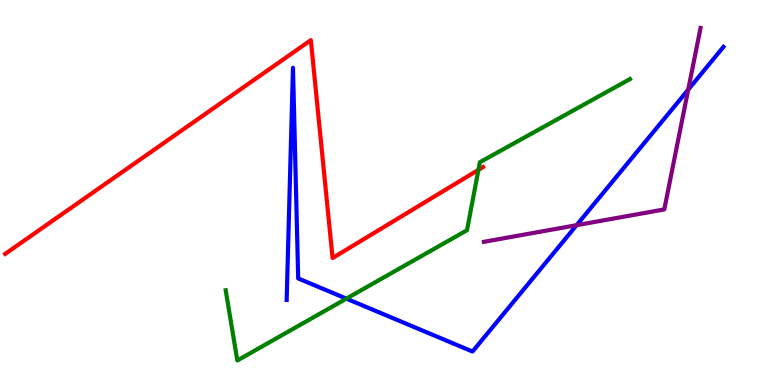[{'lines': ['blue', 'red'], 'intersections': []}, {'lines': ['green', 'red'], 'intersections': [{'x': 6.17, 'y': 5.59}]}, {'lines': ['purple', 'red'], 'intersections': []}, {'lines': ['blue', 'green'], 'intersections': [{'x': 4.47, 'y': 2.24}]}, {'lines': ['blue', 'purple'], 'intersections': [{'x': 7.44, 'y': 4.15}, {'x': 8.88, 'y': 7.67}]}, {'lines': ['green', 'purple'], 'intersections': []}]